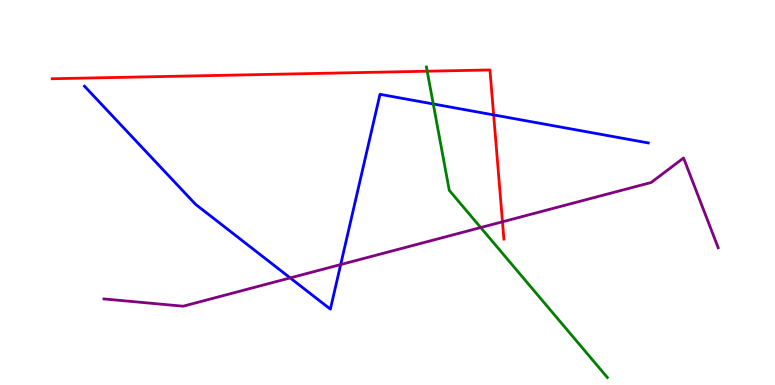[{'lines': ['blue', 'red'], 'intersections': [{'x': 6.37, 'y': 7.02}]}, {'lines': ['green', 'red'], 'intersections': [{'x': 5.51, 'y': 8.15}]}, {'lines': ['purple', 'red'], 'intersections': [{'x': 6.48, 'y': 4.24}]}, {'lines': ['blue', 'green'], 'intersections': [{'x': 5.59, 'y': 7.3}]}, {'lines': ['blue', 'purple'], 'intersections': [{'x': 3.74, 'y': 2.78}, {'x': 4.4, 'y': 3.13}]}, {'lines': ['green', 'purple'], 'intersections': [{'x': 6.2, 'y': 4.09}]}]